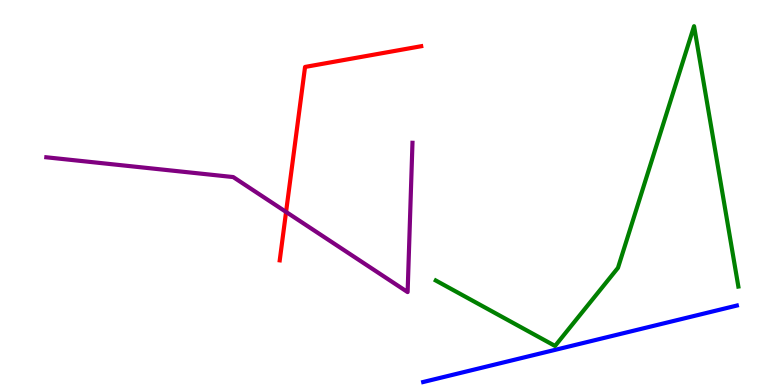[{'lines': ['blue', 'red'], 'intersections': []}, {'lines': ['green', 'red'], 'intersections': []}, {'lines': ['purple', 'red'], 'intersections': [{'x': 3.69, 'y': 4.5}]}, {'lines': ['blue', 'green'], 'intersections': []}, {'lines': ['blue', 'purple'], 'intersections': []}, {'lines': ['green', 'purple'], 'intersections': []}]